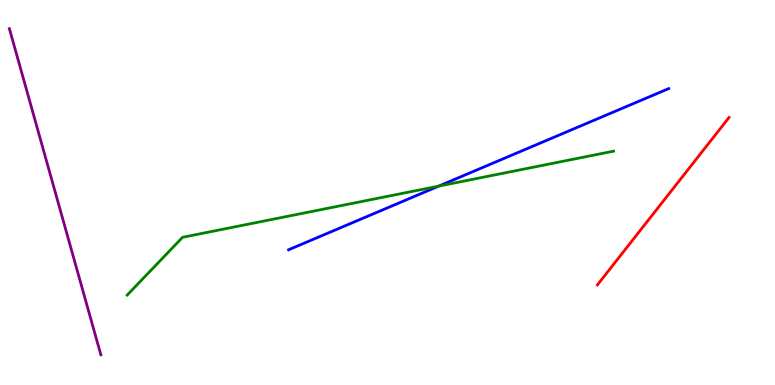[{'lines': ['blue', 'red'], 'intersections': []}, {'lines': ['green', 'red'], 'intersections': []}, {'lines': ['purple', 'red'], 'intersections': []}, {'lines': ['blue', 'green'], 'intersections': [{'x': 5.66, 'y': 5.17}]}, {'lines': ['blue', 'purple'], 'intersections': []}, {'lines': ['green', 'purple'], 'intersections': []}]